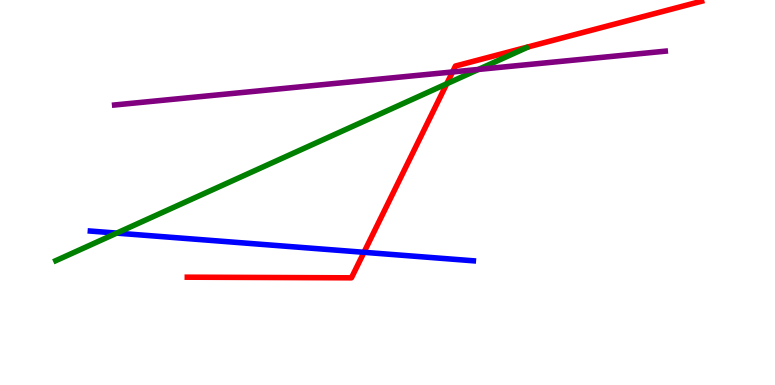[{'lines': ['blue', 'red'], 'intersections': [{'x': 4.7, 'y': 3.45}]}, {'lines': ['green', 'red'], 'intersections': [{'x': 5.76, 'y': 7.82}]}, {'lines': ['purple', 'red'], 'intersections': [{'x': 5.84, 'y': 8.13}]}, {'lines': ['blue', 'green'], 'intersections': [{'x': 1.51, 'y': 3.95}]}, {'lines': ['blue', 'purple'], 'intersections': []}, {'lines': ['green', 'purple'], 'intersections': [{'x': 6.17, 'y': 8.2}]}]